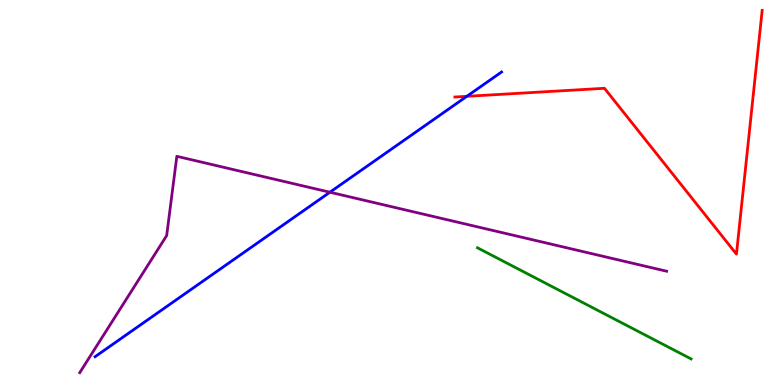[{'lines': ['blue', 'red'], 'intersections': [{'x': 6.02, 'y': 7.5}]}, {'lines': ['green', 'red'], 'intersections': []}, {'lines': ['purple', 'red'], 'intersections': []}, {'lines': ['blue', 'green'], 'intersections': []}, {'lines': ['blue', 'purple'], 'intersections': [{'x': 4.26, 'y': 5.01}]}, {'lines': ['green', 'purple'], 'intersections': []}]